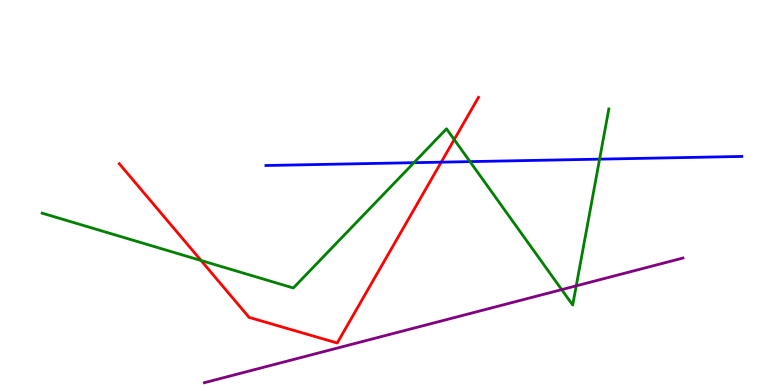[{'lines': ['blue', 'red'], 'intersections': [{'x': 5.69, 'y': 5.79}]}, {'lines': ['green', 'red'], 'intersections': [{'x': 2.59, 'y': 3.23}, {'x': 5.86, 'y': 6.37}]}, {'lines': ['purple', 'red'], 'intersections': []}, {'lines': ['blue', 'green'], 'intersections': [{'x': 5.34, 'y': 5.77}, {'x': 6.06, 'y': 5.8}, {'x': 7.74, 'y': 5.87}]}, {'lines': ['blue', 'purple'], 'intersections': []}, {'lines': ['green', 'purple'], 'intersections': [{'x': 7.25, 'y': 2.48}, {'x': 7.44, 'y': 2.58}]}]